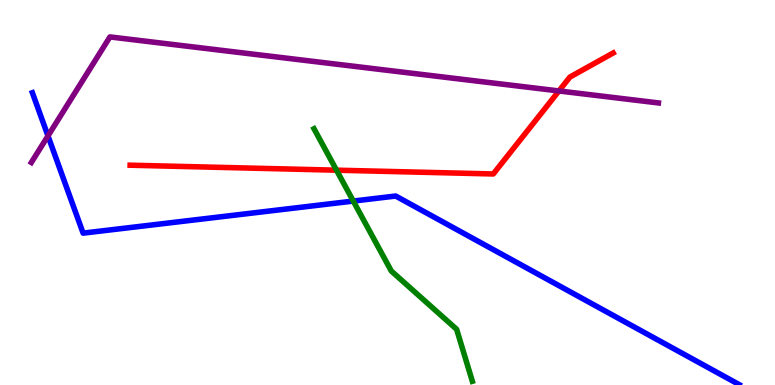[{'lines': ['blue', 'red'], 'intersections': []}, {'lines': ['green', 'red'], 'intersections': [{'x': 4.34, 'y': 5.58}]}, {'lines': ['purple', 'red'], 'intersections': [{'x': 7.21, 'y': 7.64}]}, {'lines': ['blue', 'green'], 'intersections': [{'x': 4.56, 'y': 4.78}]}, {'lines': ['blue', 'purple'], 'intersections': [{'x': 0.619, 'y': 6.47}]}, {'lines': ['green', 'purple'], 'intersections': []}]